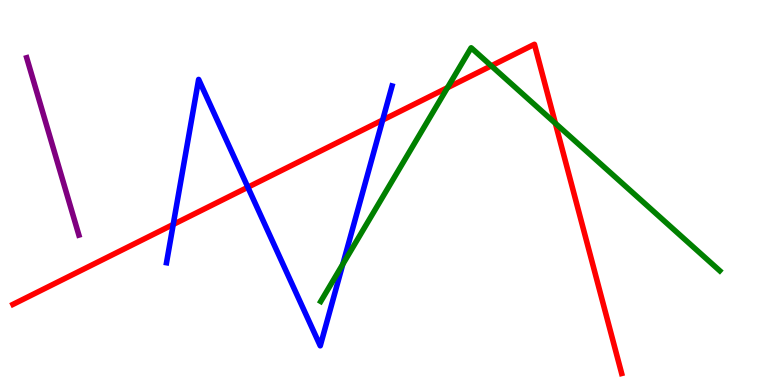[{'lines': ['blue', 'red'], 'intersections': [{'x': 2.24, 'y': 4.17}, {'x': 3.2, 'y': 5.14}, {'x': 4.94, 'y': 6.88}]}, {'lines': ['green', 'red'], 'intersections': [{'x': 5.77, 'y': 7.72}, {'x': 6.34, 'y': 8.29}, {'x': 7.17, 'y': 6.8}]}, {'lines': ['purple', 'red'], 'intersections': []}, {'lines': ['blue', 'green'], 'intersections': [{'x': 4.42, 'y': 3.14}]}, {'lines': ['blue', 'purple'], 'intersections': []}, {'lines': ['green', 'purple'], 'intersections': []}]